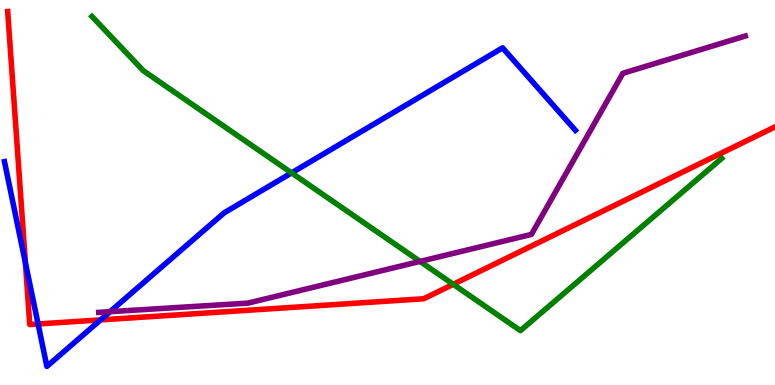[{'lines': ['blue', 'red'], 'intersections': [{'x': 0.328, 'y': 3.18}, {'x': 0.491, 'y': 1.58}, {'x': 1.3, 'y': 1.69}]}, {'lines': ['green', 'red'], 'intersections': [{'x': 5.85, 'y': 2.62}]}, {'lines': ['purple', 'red'], 'intersections': []}, {'lines': ['blue', 'green'], 'intersections': [{'x': 3.76, 'y': 5.51}]}, {'lines': ['blue', 'purple'], 'intersections': [{'x': 1.42, 'y': 1.9}]}, {'lines': ['green', 'purple'], 'intersections': [{'x': 5.42, 'y': 3.21}]}]